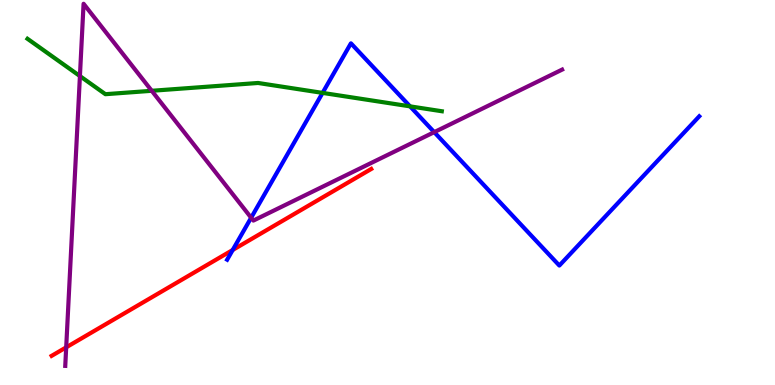[{'lines': ['blue', 'red'], 'intersections': [{'x': 3.0, 'y': 3.51}]}, {'lines': ['green', 'red'], 'intersections': []}, {'lines': ['purple', 'red'], 'intersections': [{'x': 0.854, 'y': 0.978}]}, {'lines': ['blue', 'green'], 'intersections': [{'x': 4.16, 'y': 7.59}, {'x': 5.29, 'y': 7.24}]}, {'lines': ['blue', 'purple'], 'intersections': [{'x': 3.24, 'y': 4.34}, {'x': 5.6, 'y': 6.57}]}, {'lines': ['green', 'purple'], 'intersections': [{'x': 1.03, 'y': 8.02}, {'x': 1.96, 'y': 7.64}]}]